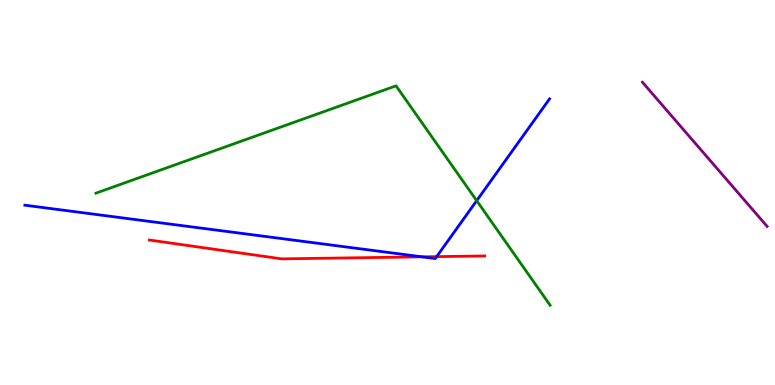[{'lines': ['blue', 'red'], 'intersections': [{'x': 5.45, 'y': 3.33}, {'x': 5.63, 'y': 3.33}]}, {'lines': ['green', 'red'], 'intersections': []}, {'lines': ['purple', 'red'], 'intersections': []}, {'lines': ['blue', 'green'], 'intersections': [{'x': 6.15, 'y': 4.79}]}, {'lines': ['blue', 'purple'], 'intersections': []}, {'lines': ['green', 'purple'], 'intersections': []}]